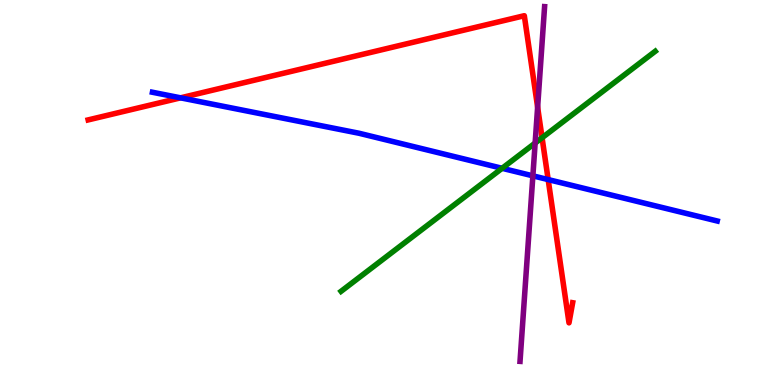[{'lines': ['blue', 'red'], 'intersections': [{'x': 2.33, 'y': 7.46}, {'x': 7.07, 'y': 5.34}]}, {'lines': ['green', 'red'], 'intersections': [{'x': 6.99, 'y': 6.42}]}, {'lines': ['purple', 'red'], 'intersections': [{'x': 6.94, 'y': 7.22}]}, {'lines': ['blue', 'green'], 'intersections': [{'x': 6.48, 'y': 5.63}]}, {'lines': ['blue', 'purple'], 'intersections': [{'x': 6.88, 'y': 5.43}]}, {'lines': ['green', 'purple'], 'intersections': [{'x': 6.91, 'y': 6.28}]}]